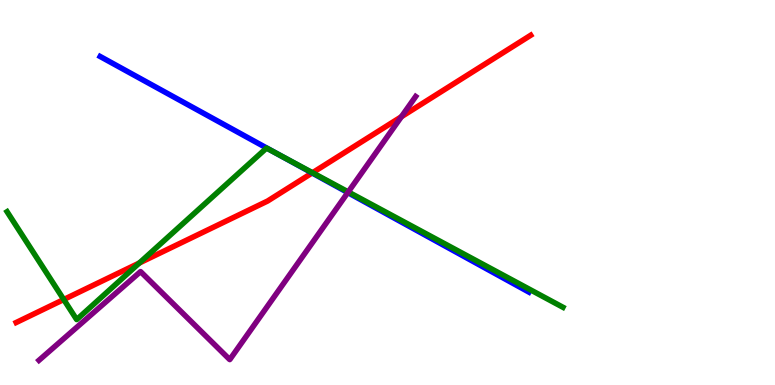[{'lines': ['blue', 'red'], 'intersections': [{'x': 4.03, 'y': 5.51}]}, {'lines': ['green', 'red'], 'intersections': [{'x': 0.822, 'y': 2.22}, {'x': 1.8, 'y': 3.17}, {'x': 4.03, 'y': 5.51}]}, {'lines': ['purple', 'red'], 'intersections': [{'x': 5.18, 'y': 6.97}]}, {'lines': ['blue', 'green'], 'intersections': [{'x': 3.57, 'y': 6.01}]}, {'lines': ['blue', 'purple'], 'intersections': [{'x': 4.49, 'y': 5.0}]}, {'lines': ['green', 'purple'], 'intersections': [{'x': 4.49, 'y': 5.01}]}]